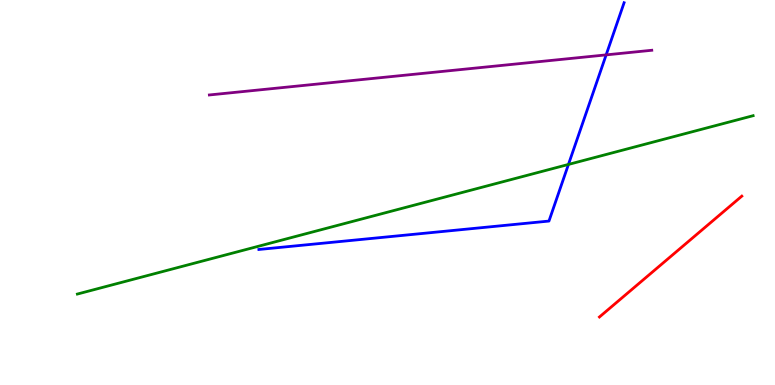[{'lines': ['blue', 'red'], 'intersections': []}, {'lines': ['green', 'red'], 'intersections': []}, {'lines': ['purple', 'red'], 'intersections': []}, {'lines': ['blue', 'green'], 'intersections': [{'x': 7.33, 'y': 5.73}]}, {'lines': ['blue', 'purple'], 'intersections': [{'x': 7.82, 'y': 8.57}]}, {'lines': ['green', 'purple'], 'intersections': []}]